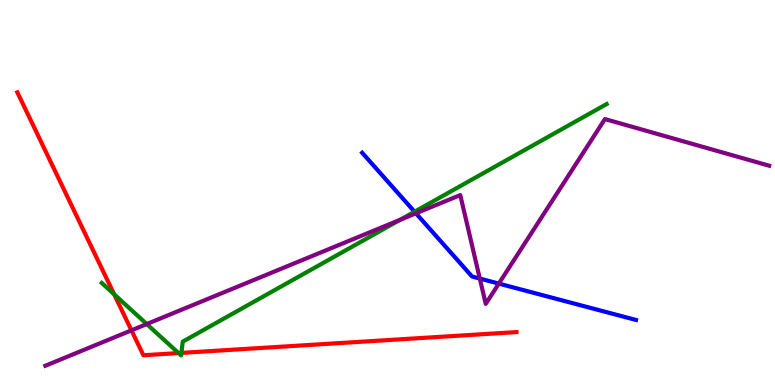[{'lines': ['blue', 'red'], 'intersections': []}, {'lines': ['green', 'red'], 'intersections': [{'x': 1.47, 'y': 2.36}, {'x': 2.3, 'y': 0.829}, {'x': 2.34, 'y': 0.834}]}, {'lines': ['purple', 'red'], 'intersections': [{'x': 1.7, 'y': 1.42}]}, {'lines': ['blue', 'green'], 'intersections': [{'x': 5.35, 'y': 4.5}]}, {'lines': ['blue', 'purple'], 'intersections': [{'x': 5.37, 'y': 4.46}, {'x': 6.19, 'y': 2.76}, {'x': 6.44, 'y': 2.63}]}, {'lines': ['green', 'purple'], 'intersections': [{'x': 1.89, 'y': 1.58}, {'x': 5.16, 'y': 4.29}]}]